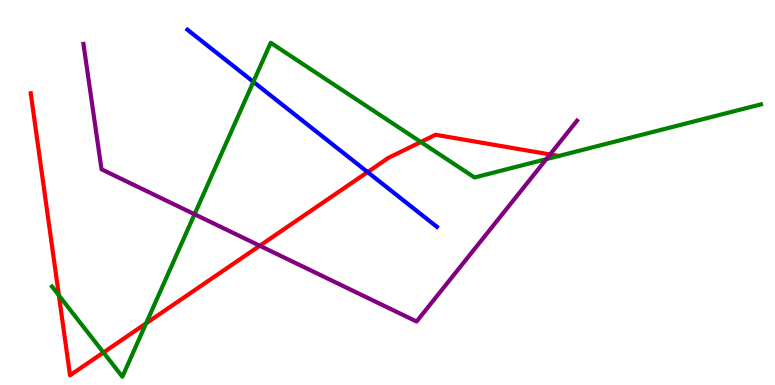[{'lines': ['blue', 'red'], 'intersections': [{'x': 4.74, 'y': 5.53}]}, {'lines': ['green', 'red'], 'intersections': [{'x': 0.76, 'y': 2.33}, {'x': 1.33, 'y': 0.845}, {'x': 1.88, 'y': 1.6}, {'x': 5.43, 'y': 6.31}]}, {'lines': ['purple', 'red'], 'intersections': [{'x': 3.35, 'y': 3.62}, {'x': 7.1, 'y': 5.99}]}, {'lines': ['blue', 'green'], 'intersections': [{'x': 3.27, 'y': 7.87}]}, {'lines': ['blue', 'purple'], 'intersections': []}, {'lines': ['green', 'purple'], 'intersections': [{'x': 2.51, 'y': 4.44}, {'x': 7.05, 'y': 5.87}]}]